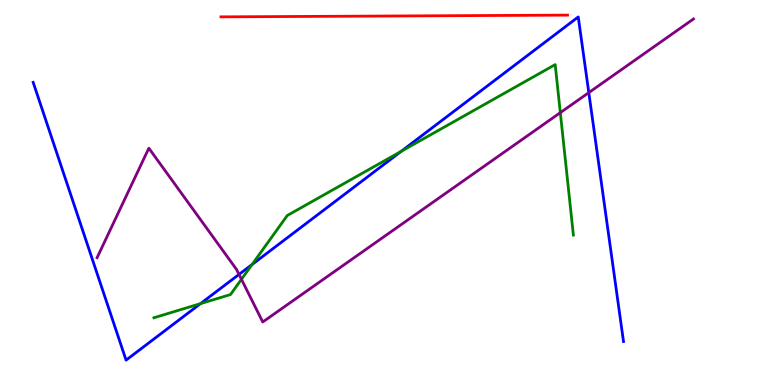[{'lines': ['blue', 'red'], 'intersections': []}, {'lines': ['green', 'red'], 'intersections': []}, {'lines': ['purple', 'red'], 'intersections': []}, {'lines': ['blue', 'green'], 'intersections': [{'x': 2.59, 'y': 2.11}, {'x': 3.25, 'y': 3.13}, {'x': 5.18, 'y': 6.07}]}, {'lines': ['blue', 'purple'], 'intersections': [{'x': 3.08, 'y': 2.87}, {'x': 7.6, 'y': 7.59}]}, {'lines': ['green', 'purple'], 'intersections': [{'x': 3.12, 'y': 2.75}, {'x': 7.23, 'y': 7.07}]}]